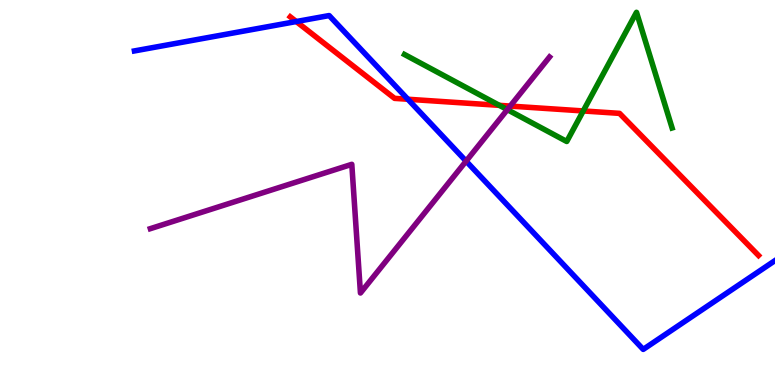[{'lines': ['blue', 'red'], 'intersections': [{'x': 3.82, 'y': 9.44}, {'x': 5.26, 'y': 7.42}]}, {'lines': ['green', 'red'], 'intersections': [{'x': 6.44, 'y': 7.26}, {'x': 7.53, 'y': 7.12}]}, {'lines': ['purple', 'red'], 'intersections': [{'x': 6.58, 'y': 7.24}]}, {'lines': ['blue', 'green'], 'intersections': []}, {'lines': ['blue', 'purple'], 'intersections': [{'x': 6.01, 'y': 5.81}]}, {'lines': ['green', 'purple'], 'intersections': [{'x': 6.55, 'y': 7.15}]}]